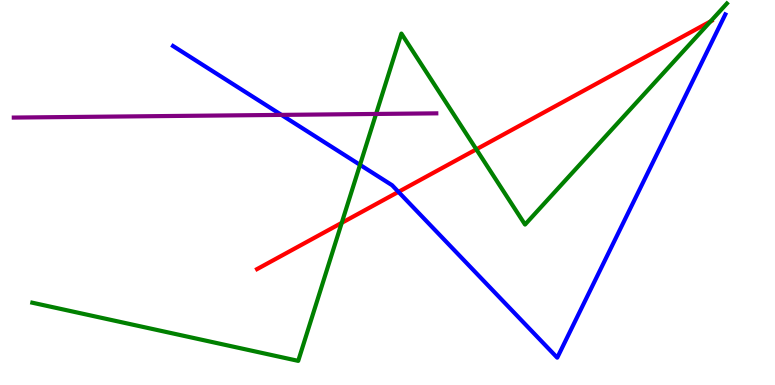[{'lines': ['blue', 'red'], 'intersections': [{'x': 5.14, 'y': 5.02}]}, {'lines': ['green', 'red'], 'intersections': [{'x': 4.41, 'y': 4.21}, {'x': 6.15, 'y': 6.12}, {'x': 9.17, 'y': 9.44}]}, {'lines': ['purple', 'red'], 'intersections': []}, {'lines': ['blue', 'green'], 'intersections': [{'x': 4.65, 'y': 5.72}]}, {'lines': ['blue', 'purple'], 'intersections': [{'x': 3.63, 'y': 7.02}]}, {'lines': ['green', 'purple'], 'intersections': [{'x': 4.85, 'y': 7.04}]}]